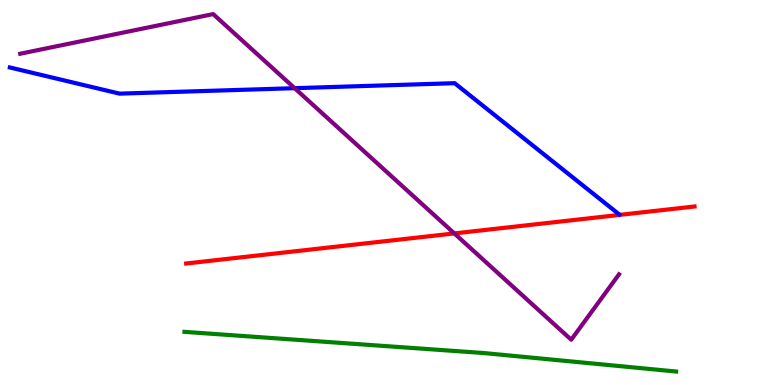[{'lines': ['blue', 'red'], 'intersections': []}, {'lines': ['green', 'red'], 'intersections': []}, {'lines': ['purple', 'red'], 'intersections': [{'x': 5.86, 'y': 3.94}]}, {'lines': ['blue', 'green'], 'intersections': []}, {'lines': ['blue', 'purple'], 'intersections': [{'x': 3.8, 'y': 7.71}]}, {'lines': ['green', 'purple'], 'intersections': []}]